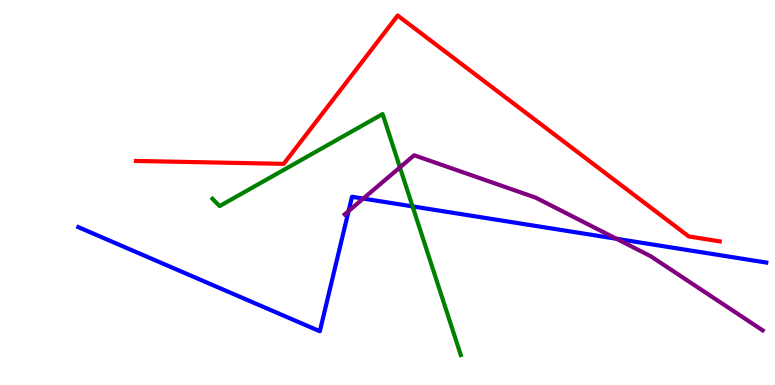[{'lines': ['blue', 'red'], 'intersections': []}, {'lines': ['green', 'red'], 'intersections': []}, {'lines': ['purple', 'red'], 'intersections': []}, {'lines': ['blue', 'green'], 'intersections': [{'x': 5.32, 'y': 4.64}]}, {'lines': ['blue', 'purple'], 'intersections': [{'x': 4.5, 'y': 4.52}, {'x': 4.69, 'y': 4.84}, {'x': 7.95, 'y': 3.8}]}, {'lines': ['green', 'purple'], 'intersections': [{'x': 5.16, 'y': 5.65}]}]